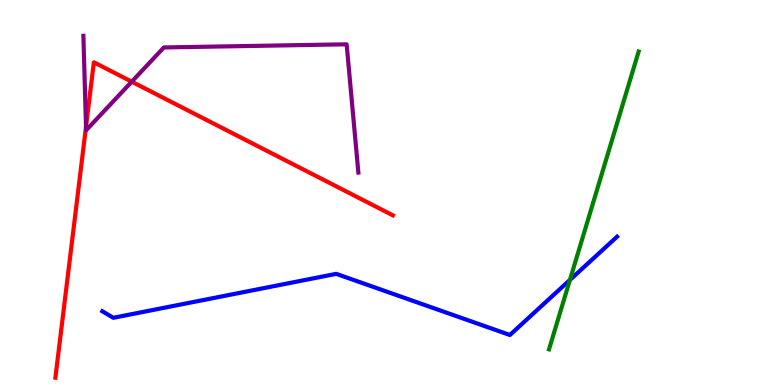[{'lines': ['blue', 'red'], 'intersections': []}, {'lines': ['green', 'red'], 'intersections': []}, {'lines': ['purple', 'red'], 'intersections': [{'x': 1.11, 'y': 6.71}, {'x': 1.7, 'y': 7.88}]}, {'lines': ['blue', 'green'], 'intersections': [{'x': 7.35, 'y': 2.73}]}, {'lines': ['blue', 'purple'], 'intersections': []}, {'lines': ['green', 'purple'], 'intersections': []}]